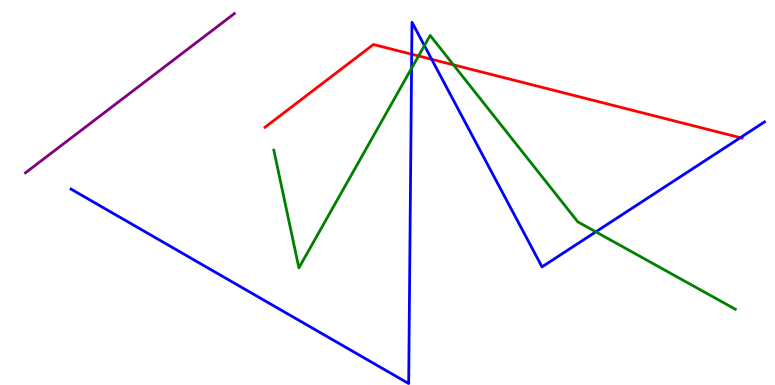[{'lines': ['blue', 'red'], 'intersections': [{'x': 5.31, 'y': 8.59}, {'x': 5.57, 'y': 8.46}, {'x': 9.55, 'y': 6.42}]}, {'lines': ['green', 'red'], 'intersections': [{'x': 5.4, 'y': 8.55}, {'x': 5.85, 'y': 8.32}]}, {'lines': ['purple', 'red'], 'intersections': []}, {'lines': ['blue', 'green'], 'intersections': [{'x': 5.31, 'y': 8.22}, {'x': 5.48, 'y': 8.82}, {'x': 7.69, 'y': 3.98}]}, {'lines': ['blue', 'purple'], 'intersections': []}, {'lines': ['green', 'purple'], 'intersections': []}]